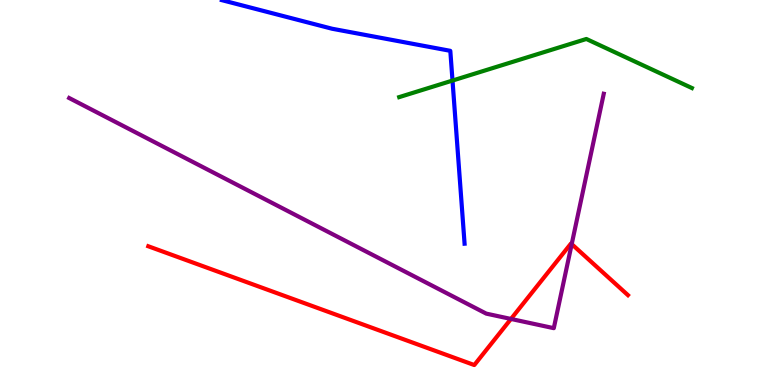[{'lines': ['blue', 'red'], 'intersections': []}, {'lines': ['green', 'red'], 'intersections': []}, {'lines': ['purple', 'red'], 'intersections': [{'x': 6.59, 'y': 1.72}, {'x': 7.38, 'y': 3.66}]}, {'lines': ['blue', 'green'], 'intersections': [{'x': 5.84, 'y': 7.91}]}, {'lines': ['blue', 'purple'], 'intersections': []}, {'lines': ['green', 'purple'], 'intersections': []}]